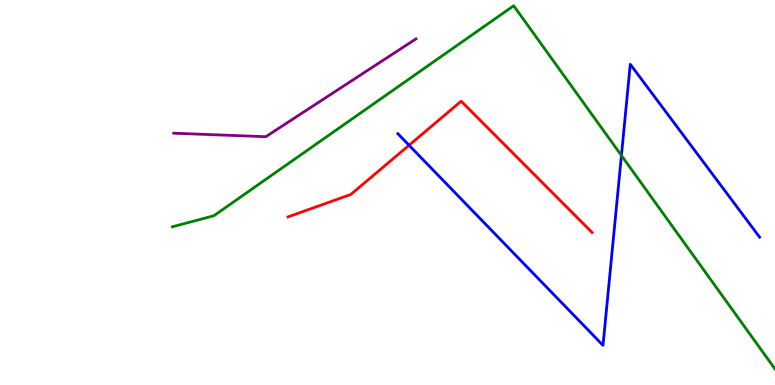[{'lines': ['blue', 'red'], 'intersections': [{'x': 5.28, 'y': 6.23}]}, {'lines': ['green', 'red'], 'intersections': []}, {'lines': ['purple', 'red'], 'intersections': []}, {'lines': ['blue', 'green'], 'intersections': [{'x': 8.02, 'y': 5.96}]}, {'lines': ['blue', 'purple'], 'intersections': []}, {'lines': ['green', 'purple'], 'intersections': []}]